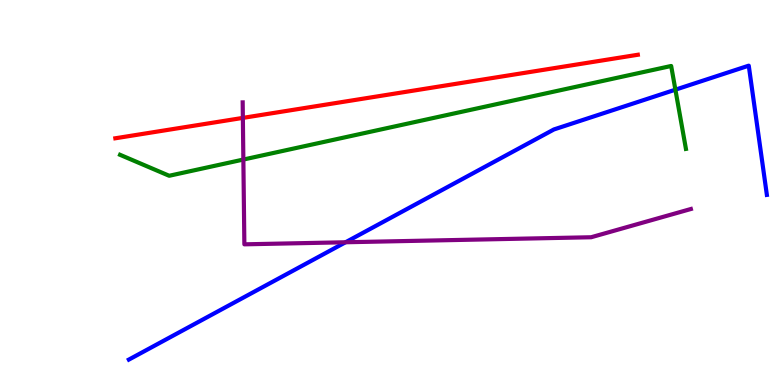[{'lines': ['blue', 'red'], 'intersections': []}, {'lines': ['green', 'red'], 'intersections': []}, {'lines': ['purple', 'red'], 'intersections': [{'x': 3.13, 'y': 6.94}]}, {'lines': ['blue', 'green'], 'intersections': [{'x': 8.71, 'y': 7.67}]}, {'lines': ['blue', 'purple'], 'intersections': [{'x': 4.46, 'y': 3.71}]}, {'lines': ['green', 'purple'], 'intersections': [{'x': 3.14, 'y': 5.86}]}]